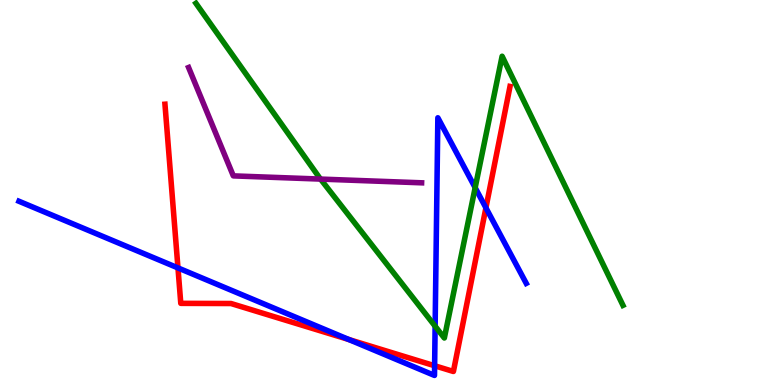[{'lines': ['blue', 'red'], 'intersections': [{'x': 2.3, 'y': 3.04}, {'x': 4.5, 'y': 1.18}, {'x': 5.61, 'y': 0.5}, {'x': 6.27, 'y': 4.6}]}, {'lines': ['green', 'red'], 'intersections': []}, {'lines': ['purple', 'red'], 'intersections': []}, {'lines': ['blue', 'green'], 'intersections': [{'x': 5.61, 'y': 1.53}, {'x': 6.13, 'y': 5.13}]}, {'lines': ['blue', 'purple'], 'intersections': []}, {'lines': ['green', 'purple'], 'intersections': [{'x': 4.14, 'y': 5.35}]}]